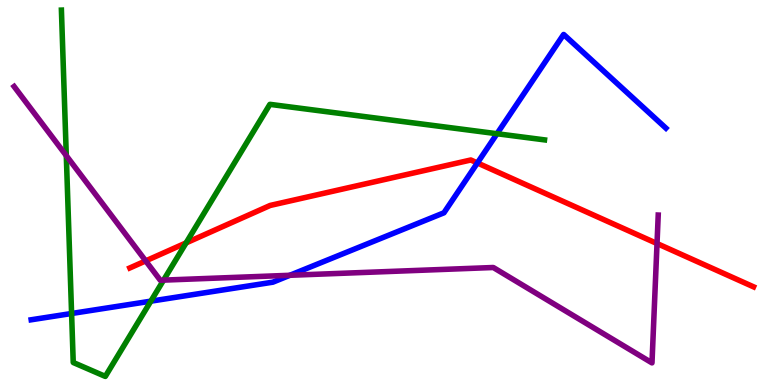[{'lines': ['blue', 'red'], 'intersections': [{'x': 6.16, 'y': 5.77}]}, {'lines': ['green', 'red'], 'intersections': [{'x': 2.4, 'y': 3.69}]}, {'lines': ['purple', 'red'], 'intersections': [{'x': 1.88, 'y': 3.22}, {'x': 8.48, 'y': 3.67}]}, {'lines': ['blue', 'green'], 'intersections': [{'x': 0.924, 'y': 1.86}, {'x': 1.95, 'y': 2.18}, {'x': 6.41, 'y': 6.53}]}, {'lines': ['blue', 'purple'], 'intersections': [{'x': 3.74, 'y': 2.85}]}, {'lines': ['green', 'purple'], 'intersections': [{'x': 0.855, 'y': 5.96}, {'x': 2.11, 'y': 2.72}]}]